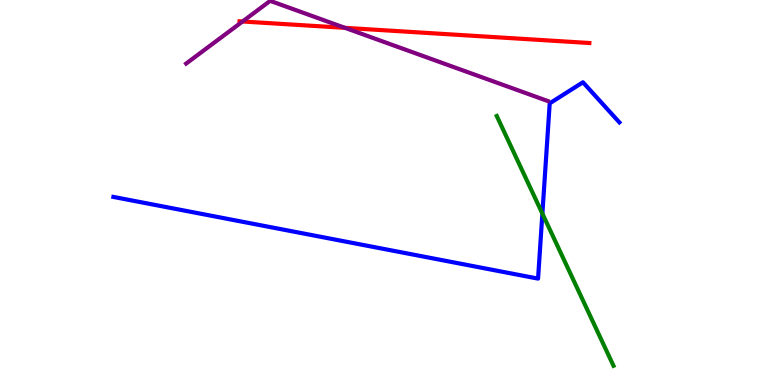[{'lines': ['blue', 'red'], 'intersections': []}, {'lines': ['green', 'red'], 'intersections': []}, {'lines': ['purple', 'red'], 'intersections': [{'x': 3.13, 'y': 9.44}, {'x': 4.45, 'y': 9.28}]}, {'lines': ['blue', 'green'], 'intersections': [{'x': 7.0, 'y': 4.45}]}, {'lines': ['blue', 'purple'], 'intersections': []}, {'lines': ['green', 'purple'], 'intersections': []}]